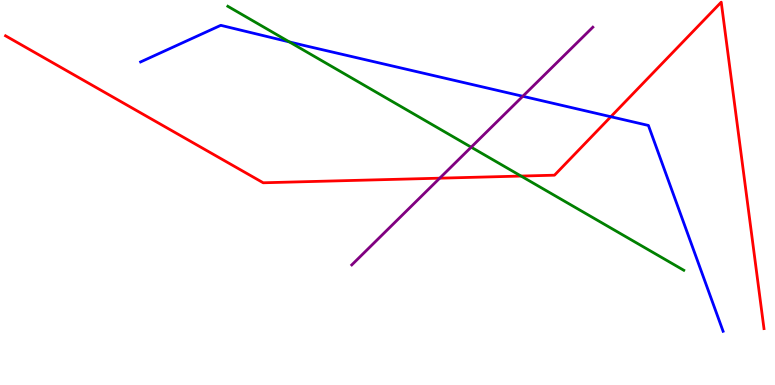[{'lines': ['blue', 'red'], 'intersections': [{'x': 7.88, 'y': 6.97}]}, {'lines': ['green', 'red'], 'intersections': [{'x': 6.72, 'y': 5.43}]}, {'lines': ['purple', 'red'], 'intersections': [{'x': 5.67, 'y': 5.37}]}, {'lines': ['blue', 'green'], 'intersections': [{'x': 3.73, 'y': 8.91}]}, {'lines': ['blue', 'purple'], 'intersections': [{'x': 6.75, 'y': 7.5}]}, {'lines': ['green', 'purple'], 'intersections': [{'x': 6.08, 'y': 6.18}]}]